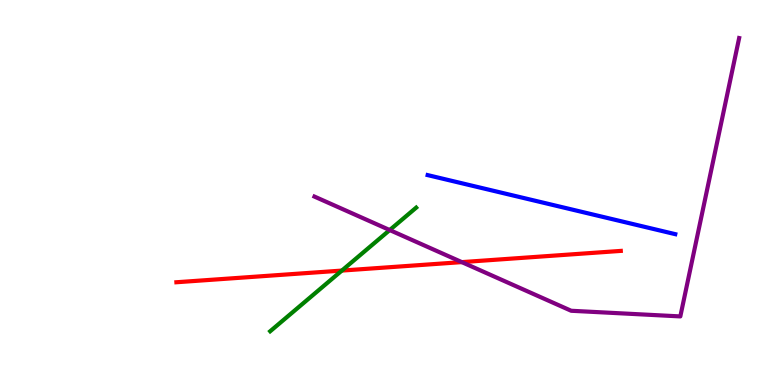[{'lines': ['blue', 'red'], 'intersections': []}, {'lines': ['green', 'red'], 'intersections': [{'x': 4.41, 'y': 2.97}]}, {'lines': ['purple', 'red'], 'intersections': [{'x': 5.96, 'y': 3.19}]}, {'lines': ['blue', 'green'], 'intersections': []}, {'lines': ['blue', 'purple'], 'intersections': []}, {'lines': ['green', 'purple'], 'intersections': [{'x': 5.03, 'y': 4.02}]}]